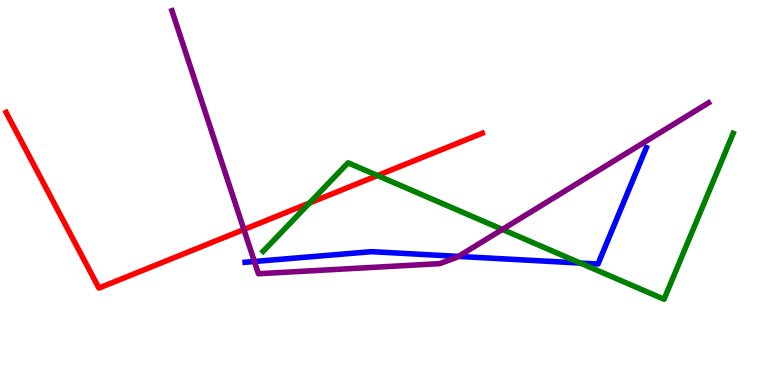[{'lines': ['blue', 'red'], 'intersections': []}, {'lines': ['green', 'red'], 'intersections': [{'x': 3.99, 'y': 4.73}, {'x': 4.87, 'y': 5.44}]}, {'lines': ['purple', 'red'], 'intersections': [{'x': 3.15, 'y': 4.04}]}, {'lines': ['blue', 'green'], 'intersections': [{'x': 7.49, 'y': 3.17}]}, {'lines': ['blue', 'purple'], 'intersections': [{'x': 3.28, 'y': 3.21}, {'x': 5.92, 'y': 3.34}]}, {'lines': ['green', 'purple'], 'intersections': [{'x': 6.48, 'y': 4.04}]}]